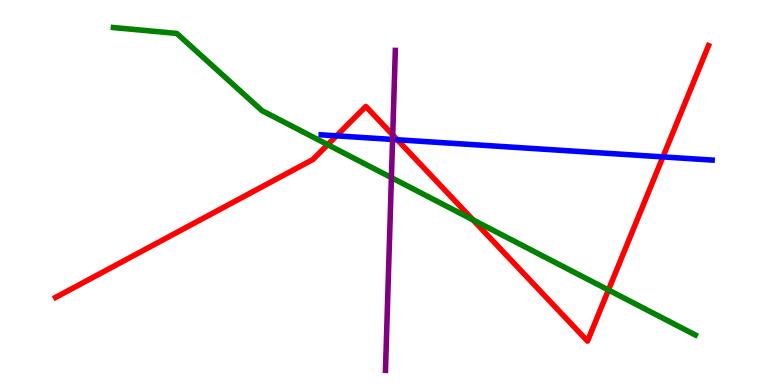[{'lines': ['blue', 'red'], 'intersections': [{'x': 4.34, 'y': 6.47}, {'x': 5.13, 'y': 6.37}, {'x': 8.55, 'y': 5.92}]}, {'lines': ['green', 'red'], 'intersections': [{'x': 4.23, 'y': 6.24}, {'x': 6.1, 'y': 4.29}, {'x': 7.85, 'y': 2.47}]}, {'lines': ['purple', 'red'], 'intersections': [{'x': 5.07, 'y': 6.5}]}, {'lines': ['blue', 'green'], 'intersections': []}, {'lines': ['blue', 'purple'], 'intersections': [{'x': 5.07, 'y': 6.38}]}, {'lines': ['green', 'purple'], 'intersections': [{'x': 5.05, 'y': 5.39}]}]